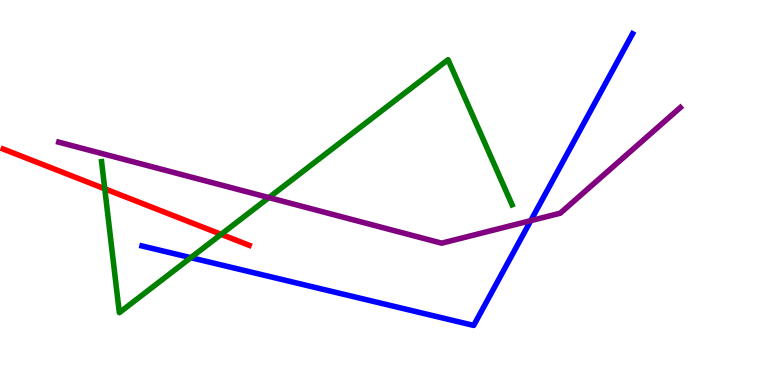[{'lines': ['blue', 'red'], 'intersections': []}, {'lines': ['green', 'red'], 'intersections': [{'x': 1.35, 'y': 5.1}, {'x': 2.85, 'y': 3.91}]}, {'lines': ['purple', 'red'], 'intersections': []}, {'lines': ['blue', 'green'], 'intersections': [{'x': 2.46, 'y': 3.31}]}, {'lines': ['blue', 'purple'], 'intersections': [{'x': 6.85, 'y': 4.27}]}, {'lines': ['green', 'purple'], 'intersections': [{'x': 3.47, 'y': 4.87}]}]